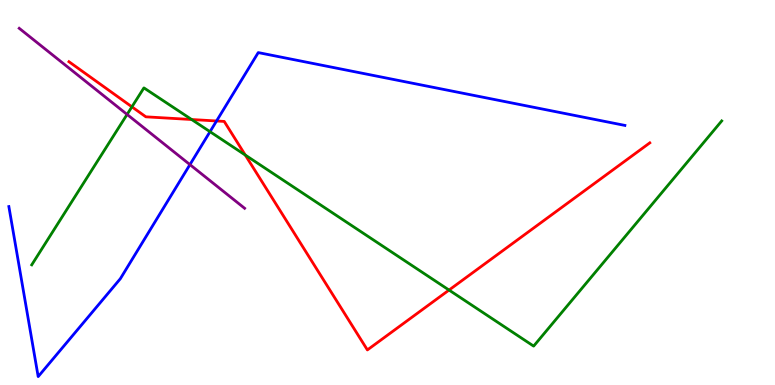[{'lines': ['blue', 'red'], 'intersections': [{'x': 2.79, 'y': 6.86}]}, {'lines': ['green', 'red'], 'intersections': [{'x': 1.7, 'y': 7.23}, {'x': 2.47, 'y': 6.9}, {'x': 3.17, 'y': 5.97}, {'x': 5.79, 'y': 2.47}]}, {'lines': ['purple', 'red'], 'intersections': []}, {'lines': ['blue', 'green'], 'intersections': [{'x': 2.71, 'y': 6.58}]}, {'lines': ['blue', 'purple'], 'intersections': [{'x': 2.45, 'y': 5.72}]}, {'lines': ['green', 'purple'], 'intersections': [{'x': 1.64, 'y': 7.03}]}]